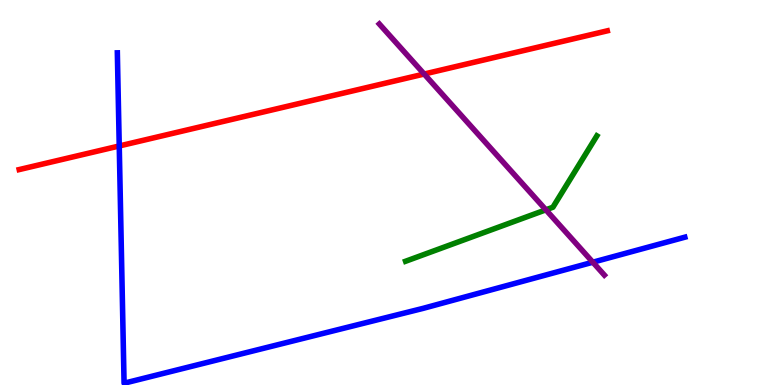[{'lines': ['blue', 'red'], 'intersections': [{'x': 1.54, 'y': 6.21}]}, {'lines': ['green', 'red'], 'intersections': []}, {'lines': ['purple', 'red'], 'intersections': [{'x': 5.47, 'y': 8.08}]}, {'lines': ['blue', 'green'], 'intersections': []}, {'lines': ['blue', 'purple'], 'intersections': [{'x': 7.65, 'y': 3.19}]}, {'lines': ['green', 'purple'], 'intersections': [{'x': 7.04, 'y': 4.55}]}]